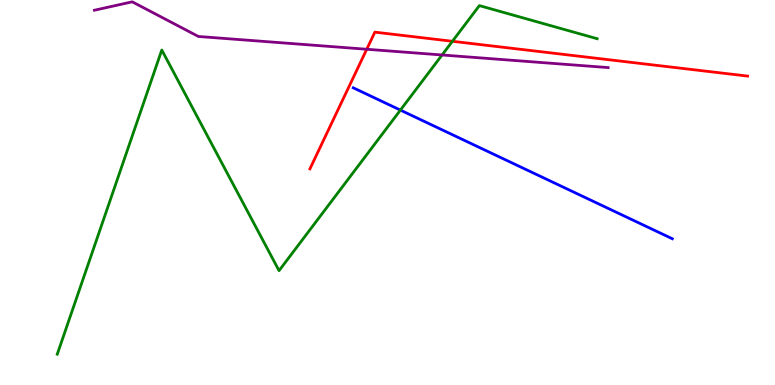[{'lines': ['blue', 'red'], 'intersections': []}, {'lines': ['green', 'red'], 'intersections': [{'x': 5.84, 'y': 8.93}]}, {'lines': ['purple', 'red'], 'intersections': [{'x': 4.73, 'y': 8.72}]}, {'lines': ['blue', 'green'], 'intersections': [{'x': 5.17, 'y': 7.14}]}, {'lines': ['blue', 'purple'], 'intersections': []}, {'lines': ['green', 'purple'], 'intersections': [{'x': 5.7, 'y': 8.57}]}]